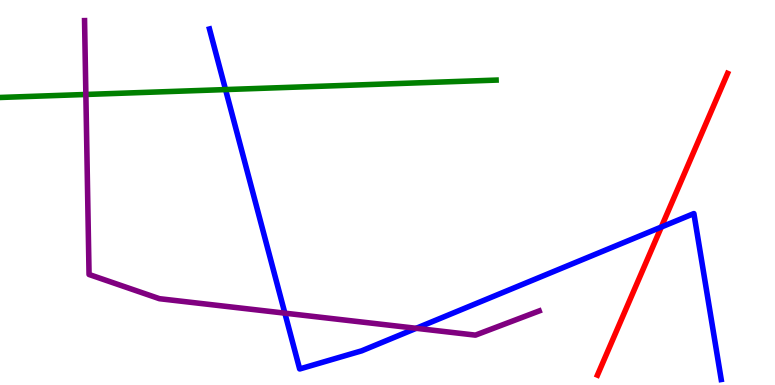[{'lines': ['blue', 'red'], 'intersections': [{'x': 8.53, 'y': 4.1}]}, {'lines': ['green', 'red'], 'intersections': []}, {'lines': ['purple', 'red'], 'intersections': []}, {'lines': ['blue', 'green'], 'intersections': [{'x': 2.91, 'y': 7.67}]}, {'lines': ['blue', 'purple'], 'intersections': [{'x': 3.68, 'y': 1.87}, {'x': 5.37, 'y': 1.47}]}, {'lines': ['green', 'purple'], 'intersections': [{'x': 1.11, 'y': 7.55}]}]